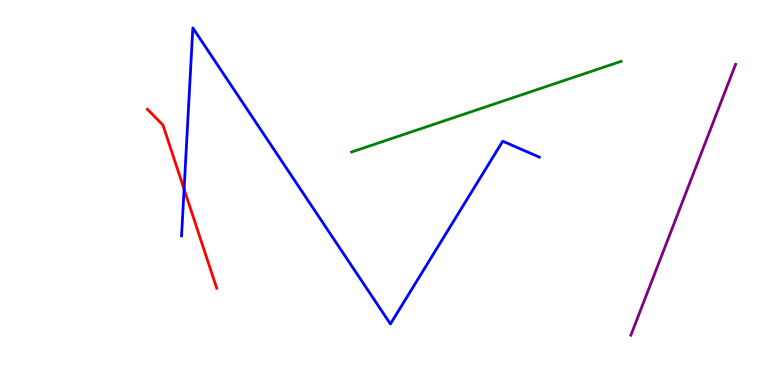[{'lines': ['blue', 'red'], 'intersections': [{'x': 2.38, 'y': 5.09}]}, {'lines': ['green', 'red'], 'intersections': []}, {'lines': ['purple', 'red'], 'intersections': []}, {'lines': ['blue', 'green'], 'intersections': []}, {'lines': ['blue', 'purple'], 'intersections': []}, {'lines': ['green', 'purple'], 'intersections': []}]